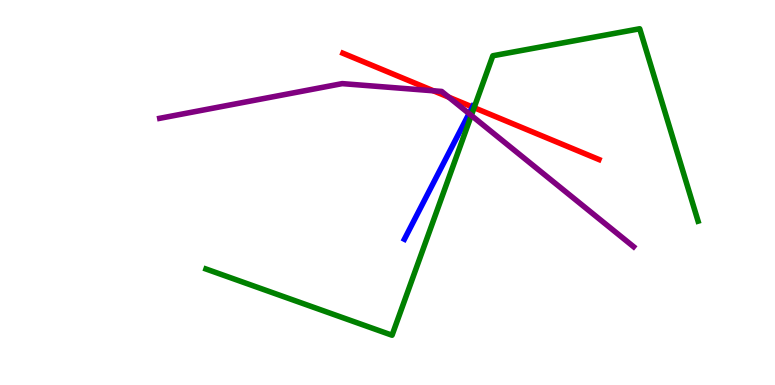[{'lines': ['blue', 'red'], 'intersections': [{'x': 6.1, 'y': 7.22}]}, {'lines': ['green', 'red'], 'intersections': [{'x': 6.12, 'y': 7.2}]}, {'lines': ['purple', 'red'], 'intersections': [{'x': 5.59, 'y': 7.64}, {'x': 5.79, 'y': 7.48}]}, {'lines': ['blue', 'green'], 'intersections': []}, {'lines': ['blue', 'purple'], 'intersections': [{'x': 6.05, 'y': 7.05}]}, {'lines': ['green', 'purple'], 'intersections': [{'x': 6.08, 'y': 7.0}]}]